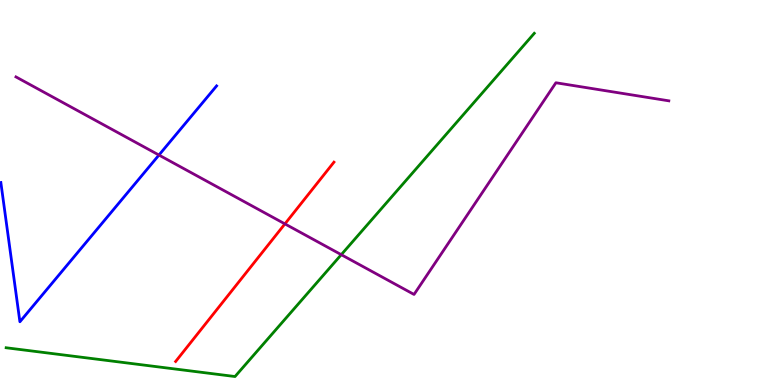[{'lines': ['blue', 'red'], 'intersections': []}, {'lines': ['green', 'red'], 'intersections': []}, {'lines': ['purple', 'red'], 'intersections': [{'x': 3.68, 'y': 4.18}]}, {'lines': ['blue', 'green'], 'intersections': []}, {'lines': ['blue', 'purple'], 'intersections': [{'x': 2.05, 'y': 5.97}]}, {'lines': ['green', 'purple'], 'intersections': [{'x': 4.4, 'y': 3.38}]}]